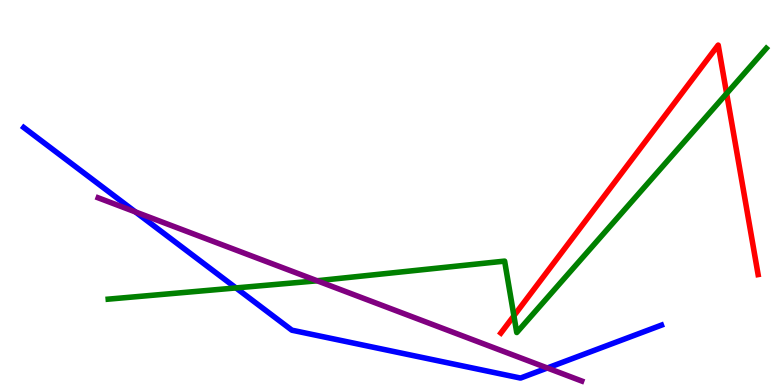[{'lines': ['blue', 'red'], 'intersections': []}, {'lines': ['green', 'red'], 'intersections': [{'x': 6.63, 'y': 1.8}, {'x': 9.38, 'y': 7.57}]}, {'lines': ['purple', 'red'], 'intersections': []}, {'lines': ['blue', 'green'], 'intersections': [{'x': 3.04, 'y': 2.52}]}, {'lines': ['blue', 'purple'], 'intersections': [{'x': 1.75, 'y': 4.5}, {'x': 7.06, 'y': 0.442}]}, {'lines': ['green', 'purple'], 'intersections': [{'x': 4.09, 'y': 2.71}]}]